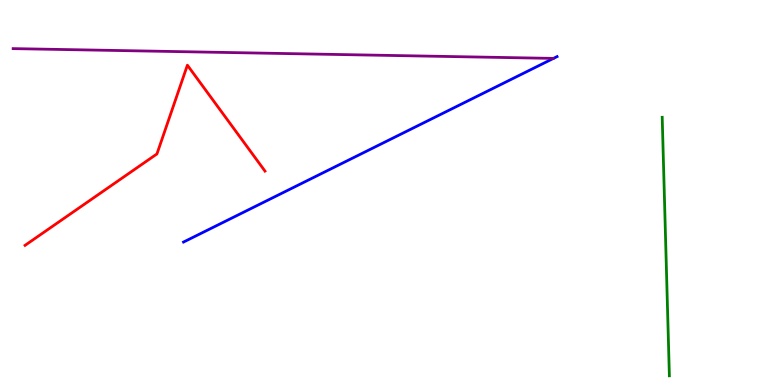[{'lines': ['blue', 'red'], 'intersections': []}, {'lines': ['green', 'red'], 'intersections': []}, {'lines': ['purple', 'red'], 'intersections': []}, {'lines': ['blue', 'green'], 'intersections': []}, {'lines': ['blue', 'purple'], 'intersections': []}, {'lines': ['green', 'purple'], 'intersections': []}]